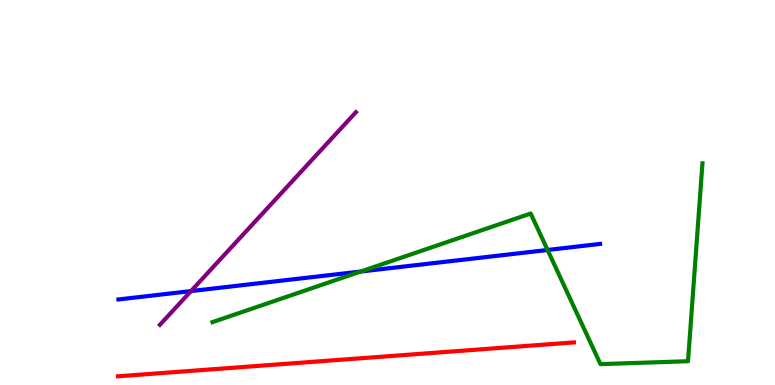[{'lines': ['blue', 'red'], 'intersections': []}, {'lines': ['green', 'red'], 'intersections': []}, {'lines': ['purple', 'red'], 'intersections': []}, {'lines': ['blue', 'green'], 'intersections': [{'x': 4.66, 'y': 2.95}, {'x': 7.07, 'y': 3.51}]}, {'lines': ['blue', 'purple'], 'intersections': [{'x': 2.46, 'y': 2.44}]}, {'lines': ['green', 'purple'], 'intersections': []}]